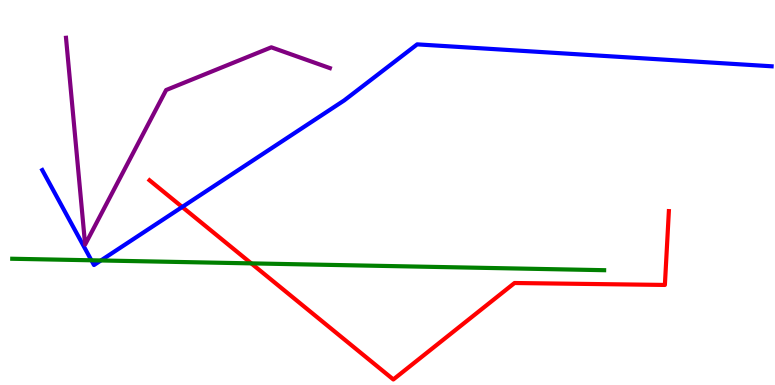[{'lines': ['blue', 'red'], 'intersections': [{'x': 2.35, 'y': 4.62}]}, {'lines': ['green', 'red'], 'intersections': [{'x': 3.24, 'y': 3.16}]}, {'lines': ['purple', 'red'], 'intersections': []}, {'lines': ['blue', 'green'], 'intersections': [{'x': 1.18, 'y': 3.24}, {'x': 1.3, 'y': 3.23}]}, {'lines': ['blue', 'purple'], 'intersections': []}, {'lines': ['green', 'purple'], 'intersections': []}]